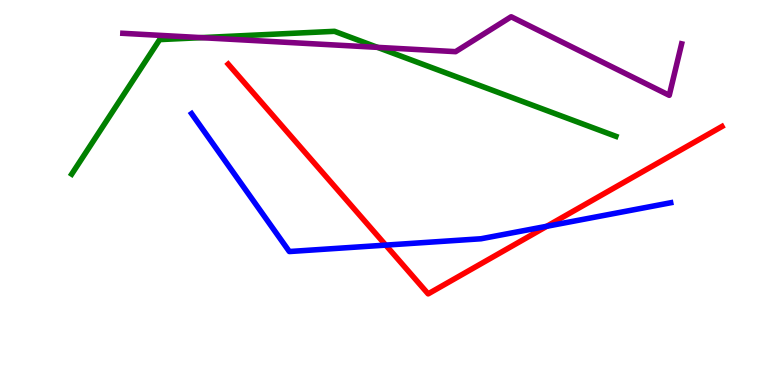[{'lines': ['blue', 'red'], 'intersections': [{'x': 4.98, 'y': 3.63}, {'x': 7.06, 'y': 4.12}]}, {'lines': ['green', 'red'], 'intersections': []}, {'lines': ['purple', 'red'], 'intersections': []}, {'lines': ['blue', 'green'], 'intersections': []}, {'lines': ['blue', 'purple'], 'intersections': []}, {'lines': ['green', 'purple'], 'intersections': [{'x': 2.6, 'y': 9.02}, {'x': 4.87, 'y': 8.77}]}]